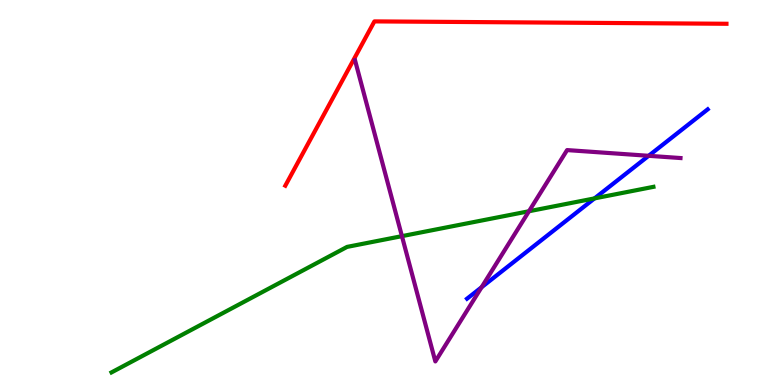[{'lines': ['blue', 'red'], 'intersections': []}, {'lines': ['green', 'red'], 'intersections': []}, {'lines': ['purple', 'red'], 'intersections': []}, {'lines': ['blue', 'green'], 'intersections': [{'x': 7.67, 'y': 4.85}]}, {'lines': ['blue', 'purple'], 'intersections': [{'x': 6.21, 'y': 2.54}, {'x': 8.37, 'y': 5.95}]}, {'lines': ['green', 'purple'], 'intersections': [{'x': 5.19, 'y': 3.87}, {'x': 6.83, 'y': 4.51}]}]